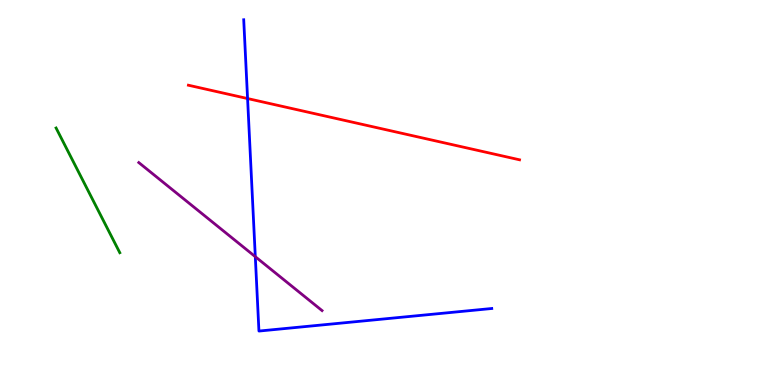[{'lines': ['blue', 'red'], 'intersections': [{'x': 3.19, 'y': 7.44}]}, {'lines': ['green', 'red'], 'intersections': []}, {'lines': ['purple', 'red'], 'intersections': []}, {'lines': ['blue', 'green'], 'intersections': []}, {'lines': ['blue', 'purple'], 'intersections': [{'x': 3.29, 'y': 3.33}]}, {'lines': ['green', 'purple'], 'intersections': []}]